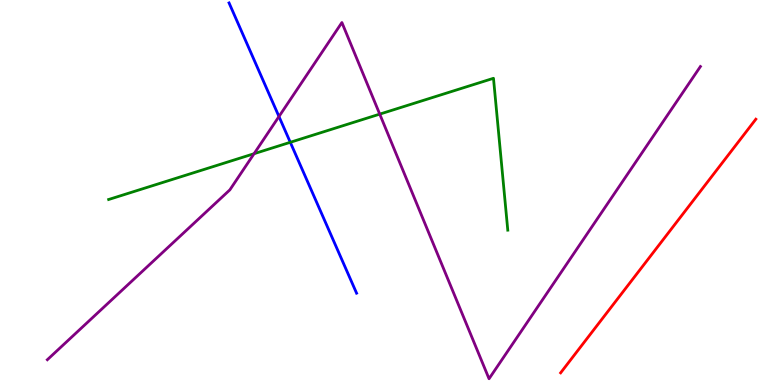[{'lines': ['blue', 'red'], 'intersections': []}, {'lines': ['green', 'red'], 'intersections': []}, {'lines': ['purple', 'red'], 'intersections': []}, {'lines': ['blue', 'green'], 'intersections': [{'x': 3.75, 'y': 6.3}]}, {'lines': ['blue', 'purple'], 'intersections': [{'x': 3.6, 'y': 6.97}]}, {'lines': ['green', 'purple'], 'intersections': [{'x': 3.28, 'y': 6.01}, {'x': 4.9, 'y': 7.04}]}]